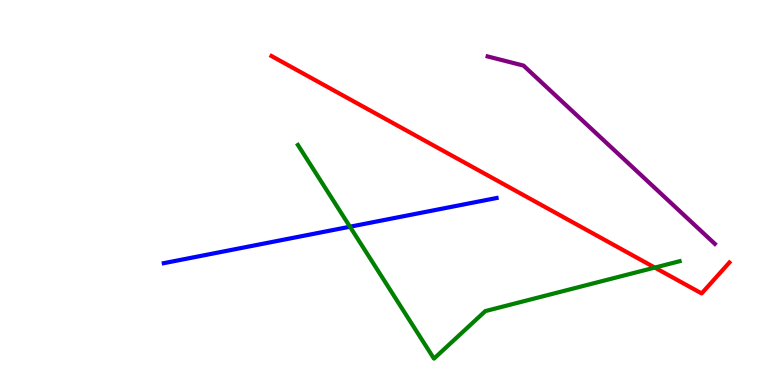[{'lines': ['blue', 'red'], 'intersections': []}, {'lines': ['green', 'red'], 'intersections': [{'x': 8.45, 'y': 3.05}]}, {'lines': ['purple', 'red'], 'intersections': []}, {'lines': ['blue', 'green'], 'intersections': [{'x': 4.52, 'y': 4.11}]}, {'lines': ['blue', 'purple'], 'intersections': []}, {'lines': ['green', 'purple'], 'intersections': []}]